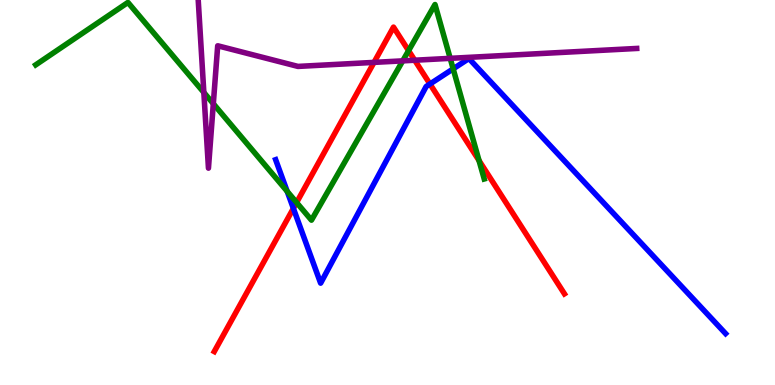[{'lines': ['blue', 'red'], 'intersections': [{'x': 3.79, 'y': 4.59}, {'x': 5.55, 'y': 7.82}]}, {'lines': ['green', 'red'], 'intersections': [{'x': 3.83, 'y': 4.74}, {'x': 5.27, 'y': 8.68}, {'x': 6.18, 'y': 5.83}]}, {'lines': ['purple', 'red'], 'intersections': [{'x': 4.83, 'y': 8.38}, {'x': 5.35, 'y': 8.44}]}, {'lines': ['blue', 'green'], 'intersections': [{'x': 3.71, 'y': 5.03}, {'x': 5.85, 'y': 8.21}]}, {'lines': ['blue', 'purple'], 'intersections': []}, {'lines': ['green', 'purple'], 'intersections': [{'x': 2.63, 'y': 7.6}, {'x': 2.75, 'y': 7.31}, {'x': 5.2, 'y': 8.42}, {'x': 5.81, 'y': 8.48}]}]